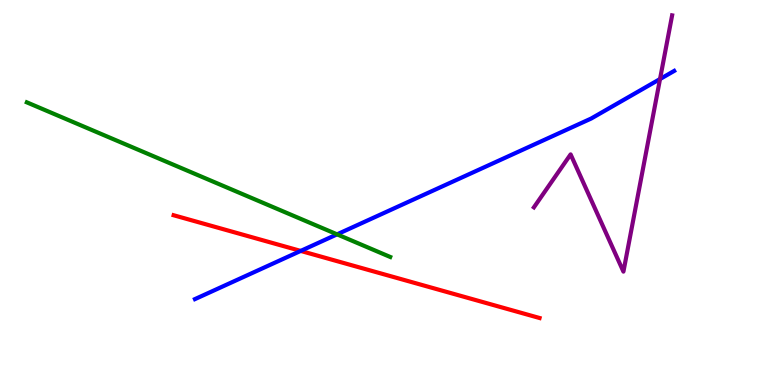[{'lines': ['blue', 'red'], 'intersections': [{'x': 3.88, 'y': 3.48}]}, {'lines': ['green', 'red'], 'intersections': []}, {'lines': ['purple', 'red'], 'intersections': []}, {'lines': ['blue', 'green'], 'intersections': [{'x': 4.35, 'y': 3.91}]}, {'lines': ['blue', 'purple'], 'intersections': [{'x': 8.52, 'y': 7.95}]}, {'lines': ['green', 'purple'], 'intersections': []}]